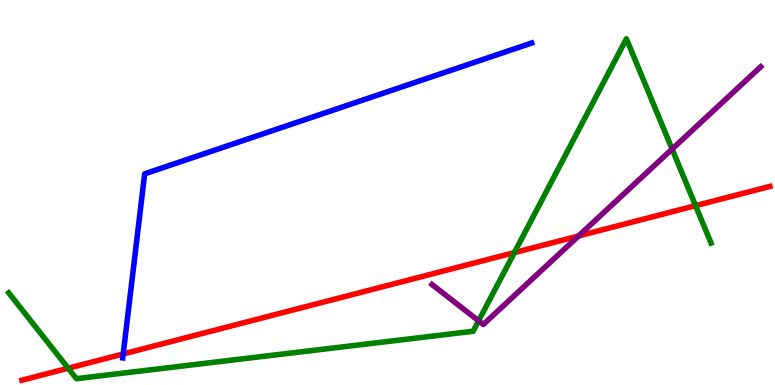[{'lines': ['blue', 'red'], 'intersections': [{'x': 1.59, 'y': 0.806}]}, {'lines': ['green', 'red'], 'intersections': [{'x': 0.879, 'y': 0.436}, {'x': 6.64, 'y': 3.44}, {'x': 8.97, 'y': 4.66}]}, {'lines': ['purple', 'red'], 'intersections': [{'x': 7.46, 'y': 3.87}]}, {'lines': ['blue', 'green'], 'intersections': []}, {'lines': ['blue', 'purple'], 'intersections': []}, {'lines': ['green', 'purple'], 'intersections': [{'x': 6.18, 'y': 1.67}, {'x': 8.67, 'y': 6.13}]}]